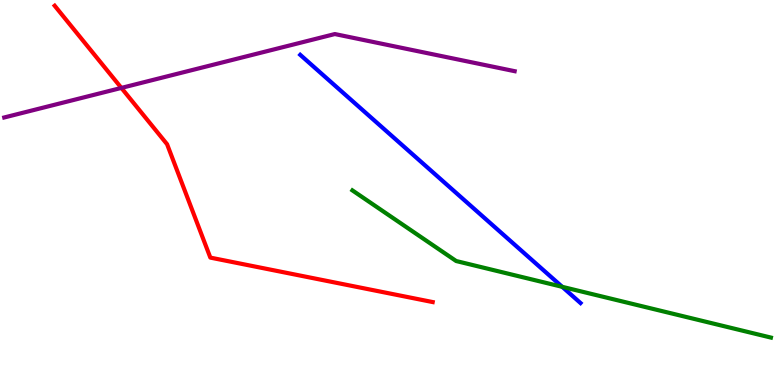[{'lines': ['blue', 'red'], 'intersections': []}, {'lines': ['green', 'red'], 'intersections': []}, {'lines': ['purple', 'red'], 'intersections': [{'x': 1.57, 'y': 7.72}]}, {'lines': ['blue', 'green'], 'intersections': [{'x': 7.25, 'y': 2.55}]}, {'lines': ['blue', 'purple'], 'intersections': []}, {'lines': ['green', 'purple'], 'intersections': []}]